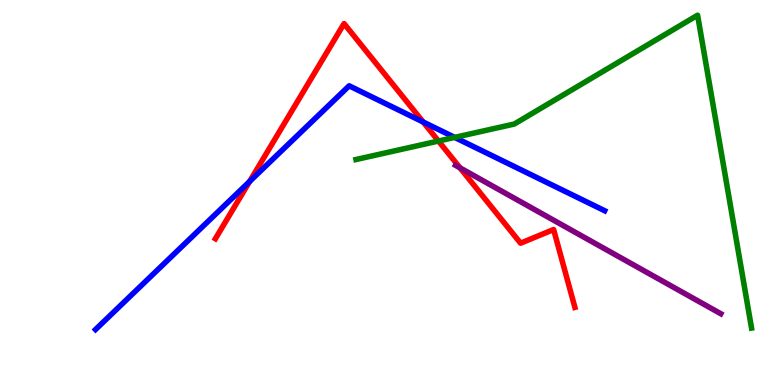[{'lines': ['blue', 'red'], 'intersections': [{'x': 3.22, 'y': 5.29}, {'x': 5.46, 'y': 6.83}]}, {'lines': ['green', 'red'], 'intersections': [{'x': 5.66, 'y': 6.34}]}, {'lines': ['purple', 'red'], 'intersections': [{'x': 5.94, 'y': 5.64}]}, {'lines': ['blue', 'green'], 'intersections': [{'x': 5.87, 'y': 6.43}]}, {'lines': ['blue', 'purple'], 'intersections': []}, {'lines': ['green', 'purple'], 'intersections': []}]